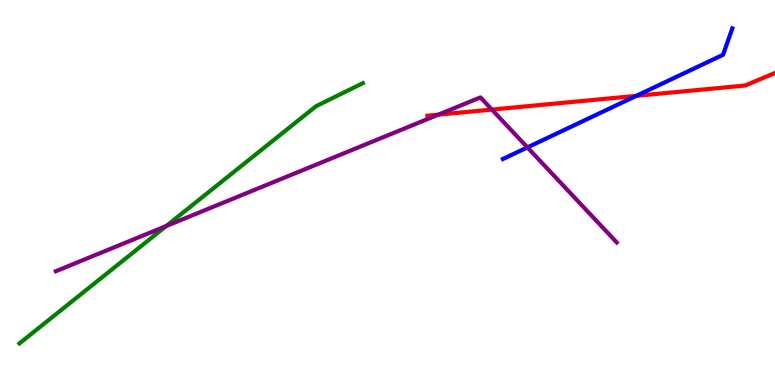[{'lines': ['blue', 'red'], 'intersections': [{'x': 8.21, 'y': 7.51}]}, {'lines': ['green', 'red'], 'intersections': []}, {'lines': ['purple', 'red'], 'intersections': [{'x': 5.65, 'y': 7.02}, {'x': 6.35, 'y': 7.15}]}, {'lines': ['blue', 'green'], 'intersections': []}, {'lines': ['blue', 'purple'], 'intersections': [{'x': 6.81, 'y': 6.17}]}, {'lines': ['green', 'purple'], 'intersections': [{'x': 2.14, 'y': 4.13}]}]